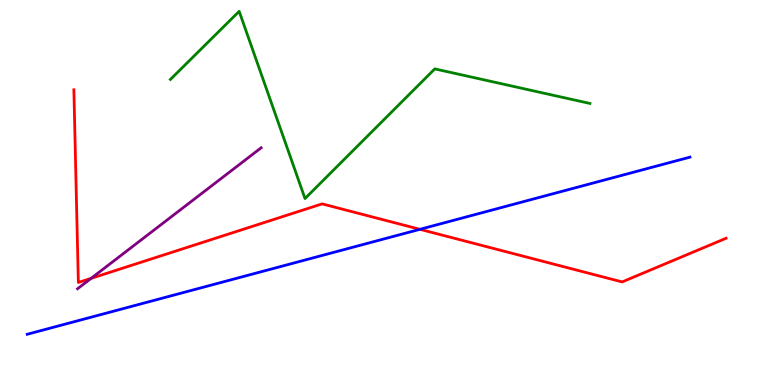[{'lines': ['blue', 'red'], 'intersections': [{'x': 5.42, 'y': 4.04}]}, {'lines': ['green', 'red'], 'intersections': []}, {'lines': ['purple', 'red'], 'intersections': [{'x': 1.18, 'y': 2.77}]}, {'lines': ['blue', 'green'], 'intersections': []}, {'lines': ['blue', 'purple'], 'intersections': []}, {'lines': ['green', 'purple'], 'intersections': []}]